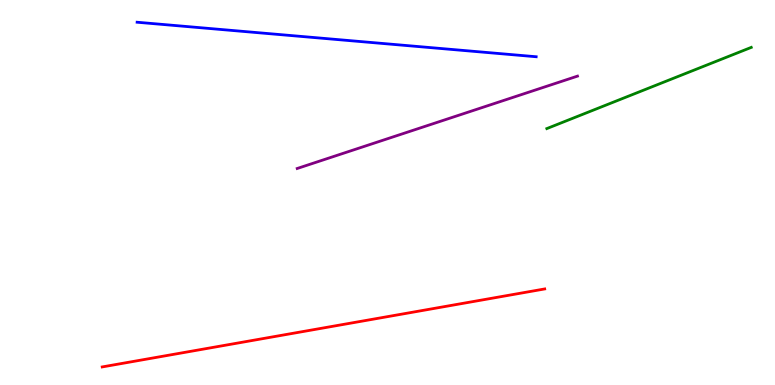[{'lines': ['blue', 'red'], 'intersections': []}, {'lines': ['green', 'red'], 'intersections': []}, {'lines': ['purple', 'red'], 'intersections': []}, {'lines': ['blue', 'green'], 'intersections': []}, {'lines': ['blue', 'purple'], 'intersections': []}, {'lines': ['green', 'purple'], 'intersections': []}]